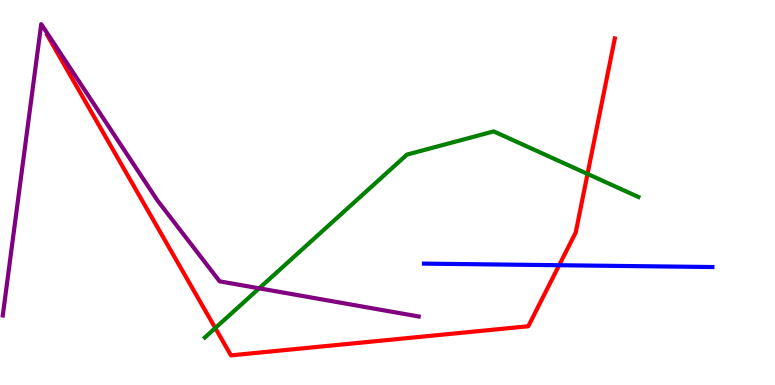[{'lines': ['blue', 'red'], 'intersections': [{'x': 7.21, 'y': 3.11}]}, {'lines': ['green', 'red'], 'intersections': [{'x': 2.78, 'y': 1.48}, {'x': 7.58, 'y': 5.48}]}, {'lines': ['purple', 'red'], 'intersections': []}, {'lines': ['blue', 'green'], 'intersections': []}, {'lines': ['blue', 'purple'], 'intersections': []}, {'lines': ['green', 'purple'], 'intersections': [{'x': 3.34, 'y': 2.51}]}]